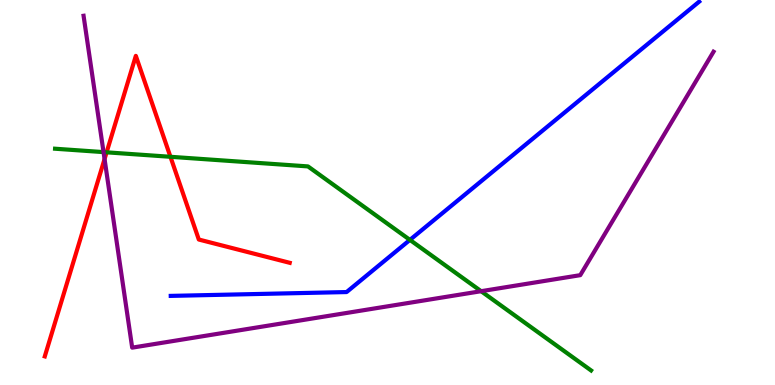[{'lines': ['blue', 'red'], 'intersections': []}, {'lines': ['green', 'red'], 'intersections': [{'x': 1.38, 'y': 6.04}, {'x': 2.2, 'y': 5.93}]}, {'lines': ['purple', 'red'], 'intersections': [{'x': 1.35, 'y': 5.87}]}, {'lines': ['blue', 'green'], 'intersections': [{'x': 5.29, 'y': 3.77}]}, {'lines': ['blue', 'purple'], 'intersections': []}, {'lines': ['green', 'purple'], 'intersections': [{'x': 1.34, 'y': 6.05}, {'x': 6.21, 'y': 2.44}]}]